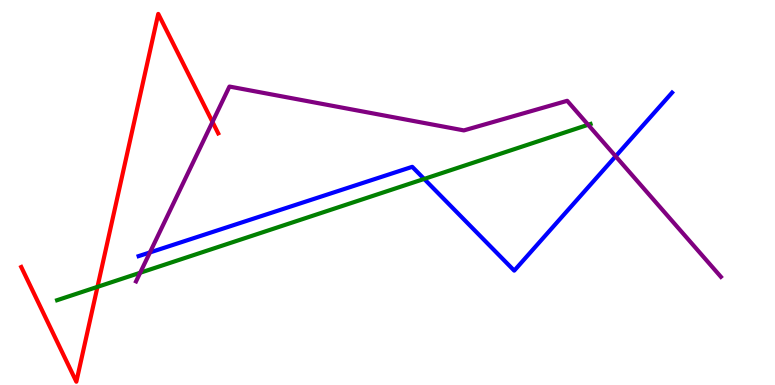[{'lines': ['blue', 'red'], 'intersections': []}, {'lines': ['green', 'red'], 'intersections': [{'x': 1.26, 'y': 2.55}]}, {'lines': ['purple', 'red'], 'intersections': [{'x': 2.74, 'y': 6.83}]}, {'lines': ['blue', 'green'], 'intersections': [{'x': 5.47, 'y': 5.35}]}, {'lines': ['blue', 'purple'], 'intersections': [{'x': 1.93, 'y': 3.44}, {'x': 7.94, 'y': 5.94}]}, {'lines': ['green', 'purple'], 'intersections': [{'x': 1.81, 'y': 2.92}, {'x': 7.59, 'y': 6.76}]}]